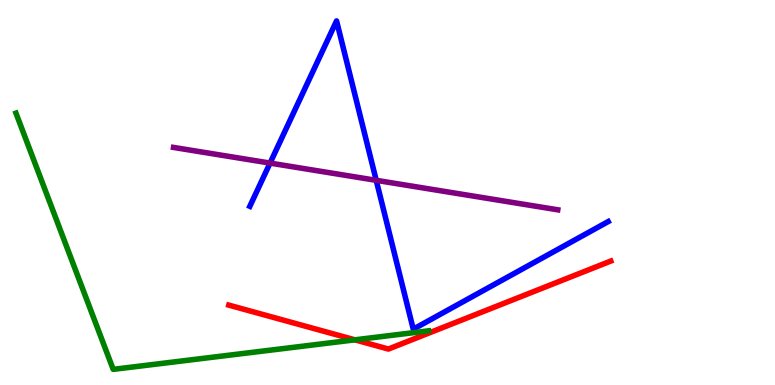[{'lines': ['blue', 'red'], 'intersections': []}, {'lines': ['green', 'red'], 'intersections': [{'x': 4.58, 'y': 1.17}]}, {'lines': ['purple', 'red'], 'intersections': []}, {'lines': ['blue', 'green'], 'intersections': []}, {'lines': ['blue', 'purple'], 'intersections': [{'x': 3.48, 'y': 5.76}, {'x': 4.85, 'y': 5.32}]}, {'lines': ['green', 'purple'], 'intersections': []}]